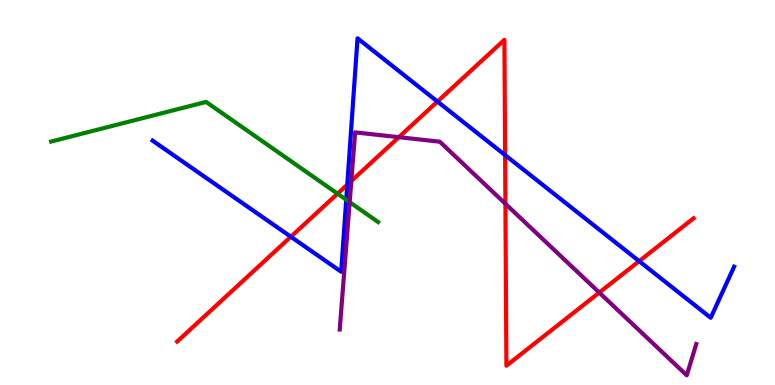[{'lines': ['blue', 'red'], 'intersections': [{'x': 3.75, 'y': 3.85}, {'x': 4.48, 'y': 5.2}, {'x': 5.64, 'y': 7.36}, {'x': 6.52, 'y': 5.97}, {'x': 8.25, 'y': 3.22}]}, {'lines': ['green', 'red'], 'intersections': [{'x': 4.36, 'y': 4.97}]}, {'lines': ['purple', 'red'], 'intersections': [{'x': 4.53, 'y': 5.3}, {'x': 5.15, 'y': 6.44}, {'x': 6.52, 'y': 4.71}, {'x': 7.73, 'y': 2.4}]}, {'lines': ['blue', 'green'], 'intersections': [{'x': 4.47, 'y': 4.81}]}, {'lines': ['blue', 'purple'], 'intersections': []}, {'lines': ['green', 'purple'], 'intersections': [{'x': 4.51, 'y': 4.75}]}]